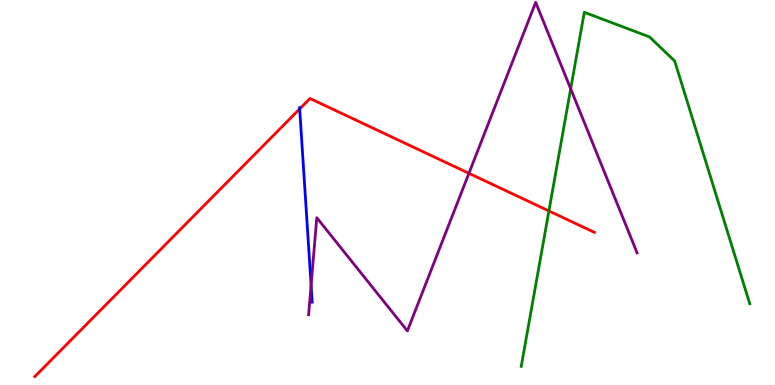[{'lines': ['blue', 'red'], 'intersections': [{'x': 3.87, 'y': 7.17}]}, {'lines': ['green', 'red'], 'intersections': [{'x': 7.08, 'y': 4.52}]}, {'lines': ['purple', 'red'], 'intersections': [{'x': 6.05, 'y': 5.5}]}, {'lines': ['blue', 'green'], 'intersections': []}, {'lines': ['blue', 'purple'], 'intersections': [{'x': 4.01, 'y': 2.6}]}, {'lines': ['green', 'purple'], 'intersections': [{'x': 7.36, 'y': 7.69}]}]